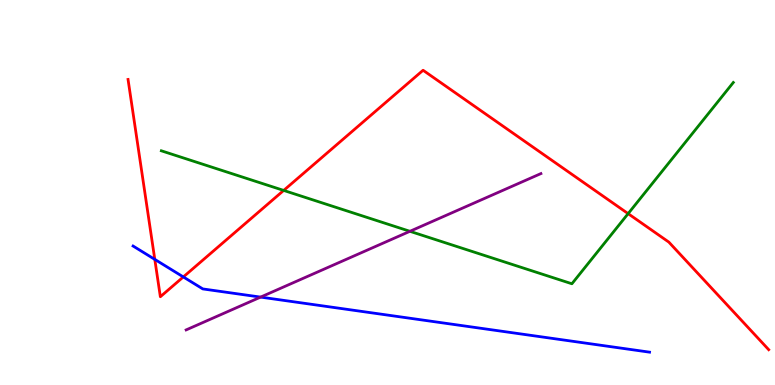[{'lines': ['blue', 'red'], 'intersections': [{'x': 2.0, 'y': 3.26}, {'x': 2.37, 'y': 2.81}]}, {'lines': ['green', 'red'], 'intersections': [{'x': 3.66, 'y': 5.05}, {'x': 8.1, 'y': 4.45}]}, {'lines': ['purple', 'red'], 'intersections': []}, {'lines': ['blue', 'green'], 'intersections': []}, {'lines': ['blue', 'purple'], 'intersections': [{'x': 3.36, 'y': 2.28}]}, {'lines': ['green', 'purple'], 'intersections': [{'x': 5.29, 'y': 3.99}]}]